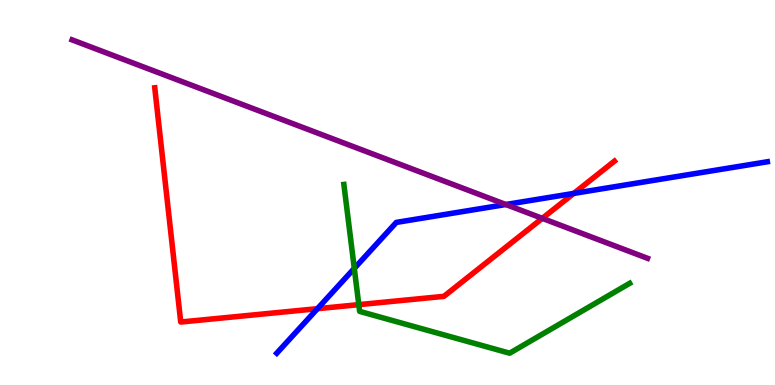[{'lines': ['blue', 'red'], 'intersections': [{'x': 4.1, 'y': 1.98}, {'x': 7.4, 'y': 4.98}]}, {'lines': ['green', 'red'], 'intersections': [{'x': 4.63, 'y': 2.09}]}, {'lines': ['purple', 'red'], 'intersections': [{'x': 7.0, 'y': 4.33}]}, {'lines': ['blue', 'green'], 'intersections': [{'x': 4.57, 'y': 3.03}]}, {'lines': ['blue', 'purple'], 'intersections': [{'x': 6.53, 'y': 4.69}]}, {'lines': ['green', 'purple'], 'intersections': []}]